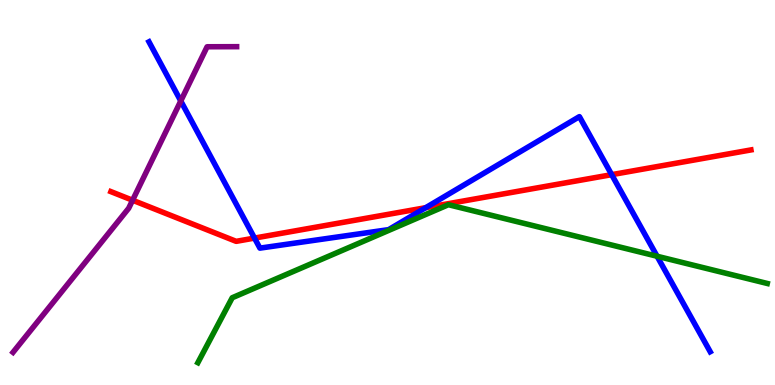[{'lines': ['blue', 'red'], 'intersections': [{'x': 3.28, 'y': 3.82}, {'x': 5.49, 'y': 4.61}, {'x': 7.89, 'y': 5.46}]}, {'lines': ['green', 'red'], 'intersections': []}, {'lines': ['purple', 'red'], 'intersections': [{'x': 1.71, 'y': 4.8}]}, {'lines': ['blue', 'green'], 'intersections': [{'x': 8.48, 'y': 3.34}]}, {'lines': ['blue', 'purple'], 'intersections': [{'x': 2.33, 'y': 7.38}]}, {'lines': ['green', 'purple'], 'intersections': []}]